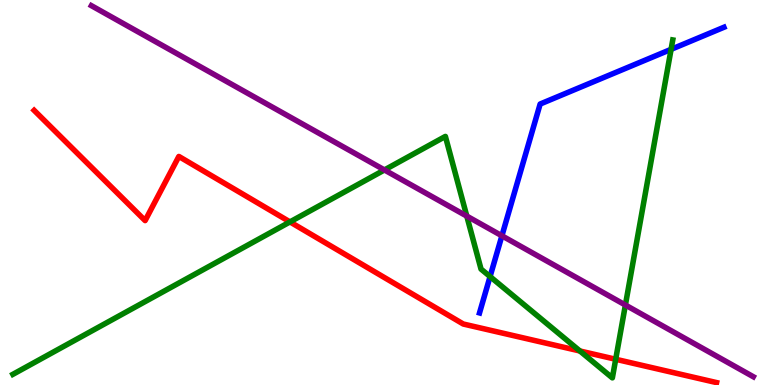[{'lines': ['blue', 'red'], 'intersections': []}, {'lines': ['green', 'red'], 'intersections': [{'x': 3.74, 'y': 4.24}, {'x': 7.48, 'y': 0.883}, {'x': 7.94, 'y': 0.668}]}, {'lines': ['purple', 'red'], 'intersections': []}, {'lines': ['blue', 'green'], 'intersections': [{'x': 6.32, 'y': 2.82}, {'x': 8.66, 'y': 8.72}]}, {'lines': ['blue', 'purple'], 'intersections': [{'x': 6.48, 'y': 3.88}]}, {'lines': ['green', 'purple'], 'intersections': [{'x': 4.96, 'y': 5.59}, {'x': 6.02, 'y': 4.39}, {'x': 8.07, 'y': 2.08}]}]